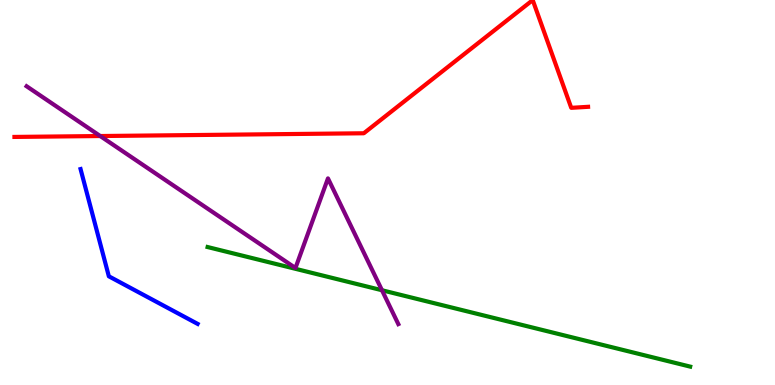[{'lines': ['blue', 'red'], 'intersections': []}, {'lines': ['green', 'red'], 'intersections': []}, {'lines': ['purple', 'red'], 'intersections': [{'x': 1.29, 'y': 6.47}]}, {'lines': ['blue', 'green'], 'intersections': []}, {'lines': ['blue', 'purple'], 'intersections': []}, {'lines': ['green', 'purple'], 'intersections': [{'x': 4.93, 'y': 2.46}]}]